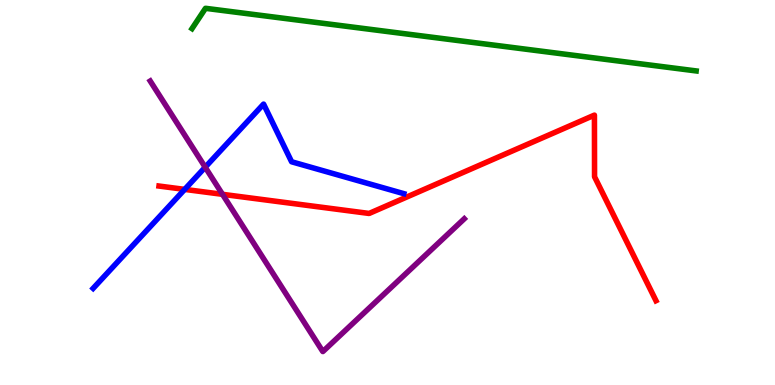[{'lines': ['blue', 'red'], 'intersections': [{'x': 2.38, 'y': 5.08}]}, {'lines': ['green', 'red'], 'intersections': []}, {'lines': ['purple', 'red'], 'intersections': [{'x': 2.87, 'y': 4.95}]}, {'lines': ['blue', 'green'], 'intersections': []}, {'lines': ['blue', 'purple'], 'intersections': [{'x': 2.65, 'y': 5.66}]}, {'lines': ['green', 'purple'], 'intersections': []}]